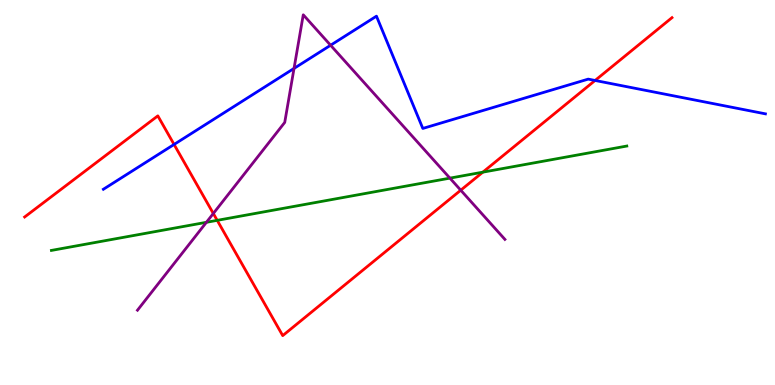[{'lines': ['blue', 'red'], 'intersections': [{'x': 2.25, 'y': 6.25}, {'x': 7.68, 'y': 7.91}]}, {'lines': ['green', 'red'], 'intersections': [{'x': 2.8, 'y': 4.28}, {'x': 6.23, 'y': 5.53}]}, {'lines': ['purple', 'red'], 'intersections': [{'x': 2.75, 'y': 4.45}, {'x': 5.95, 'y': 5.06}]}, {'lines': ['blue', 'green'], 'intersections': []}, {'lines': ['blue', 'purple'], 'intersections': [{'x': 3.79, 'y': 8.22}, {'x': 4.27, 'y': 8.82}]}, {'lines': ['green', 'purple'], 'intersections': [{'x': 2.66, 'y': 4.23}, {'x': 5.81, 'y': 5.37}]}]